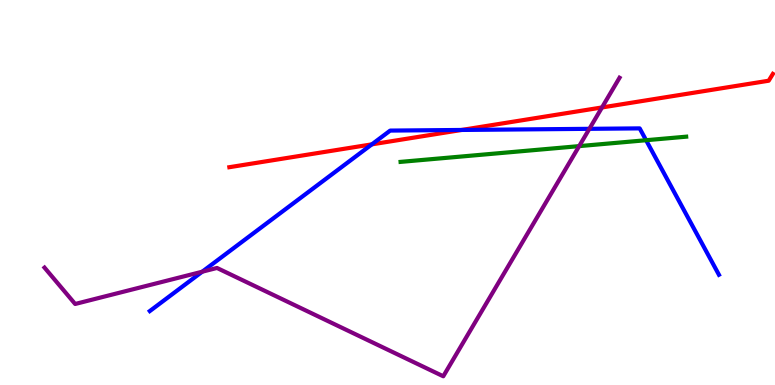[{'lines': ['blue', 'red'], 'intersections': [{'x': 4.8, 'y': 6.25}, {'x': 5.96, 'y': 6.62}]}, {'lines': ['green', 'red'], 'intersections': []}, {'lines': ['purple', 'red'], 'intersections': [{'x': 7.77, 'y': 7.21}]}, {'lines': ['blue', 'green'], 'intersections': [{'x': 8.34, 'y': 6.36}]}, {'lines': ['blue', 'purple'], 'intersections': [{'x': 2.61, 'y': 2.94}, {'x': 7.6, 'y': 6.65}]}, {'lines': ['green', 'purple'], 'intersections': [{'x': 7.47, 'y': 6.2}]}]